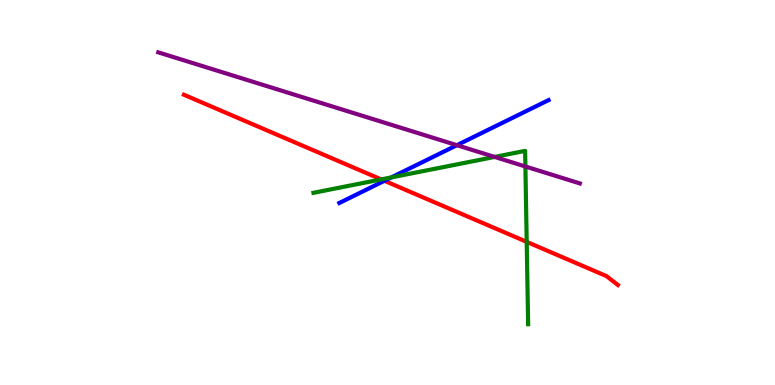[{'lines': ['blue', 'red'], 'intersections': [{'x': 4.96, 'y': 5.3}]}, {'lines': ['green', 'red'], 'intersections': [{'x': 4.92, 'y': 5.34}, {'x': 6.8, 'y': 3.72}]}, {'lines': ['purple', 'red'], 'intersections': []}, {'lines': ['blue', 'green'], 'intersections': [{'x': 5.05, 'y': 5.39}]}, {'lines': ['blue', 'purple'], 'intersections': [{'x': 5.9, 'y': 6.23}]}, {'lines': ['green', 'purple'], 'intersections': [{'x': 6.38, 'y': 5.92}, {'x': 6.78, 'y': 5.68}]}]